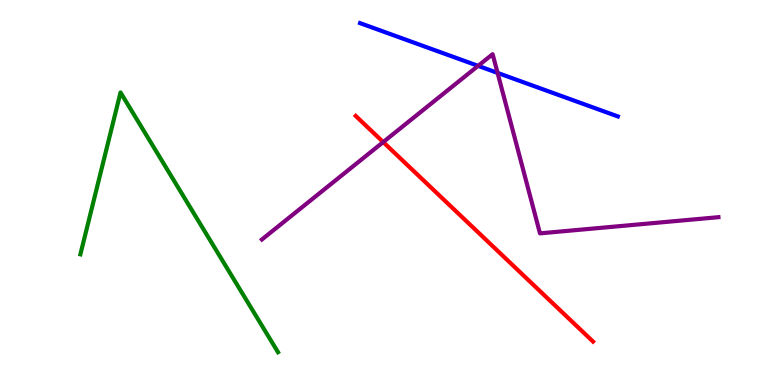[{'lines': ['blue', 'red'], 'intersections': []}, {'lines': ['green', 'red'], 'intersections': []}, {'lines': ['purple', 'red'], 'intersections': [{'x': 4.94, 'y': 6.31}]}, {'lines': ['blue', 'green'], 'intersections': []}, {'lines': ['blue', 'purple'], 'intersections': [{'x': 6.17, 'y': 8.29}, {'x': 6.42, 'y': 8.11}]}, {'lines': ['green', 'purple'], 'intersections': []}]